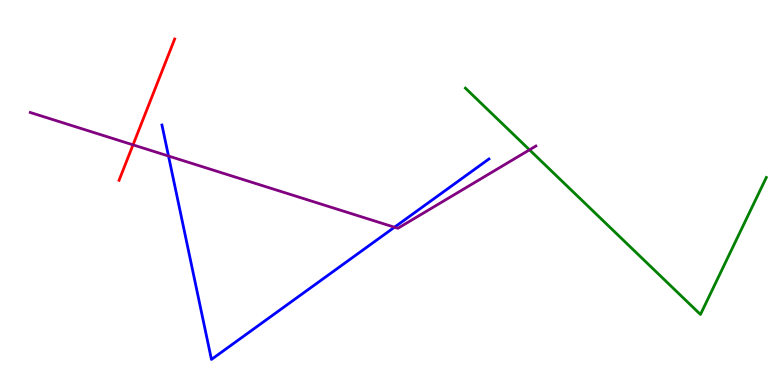[{'lines': ['blue', 'red'], 'intersections': []}, {'lines': ['green', 'red'], 'intersections': []}, {'lines': ['purple', 'red'], 'intersections': [{'x': 1.72, 'y': 6.24}]}, {'lines': ['blue', 'green'], 'intersections': []}, {'lines': ['blue', 'purple'], 'intersections': [{'x': 2.17, 'y': 5.95}, {'x': 5.09, 'y': 4.1}]}, {'lines': ['green', 'purple'], 'intersections': [{'x': 6.83, 'y': 6.11}]}]